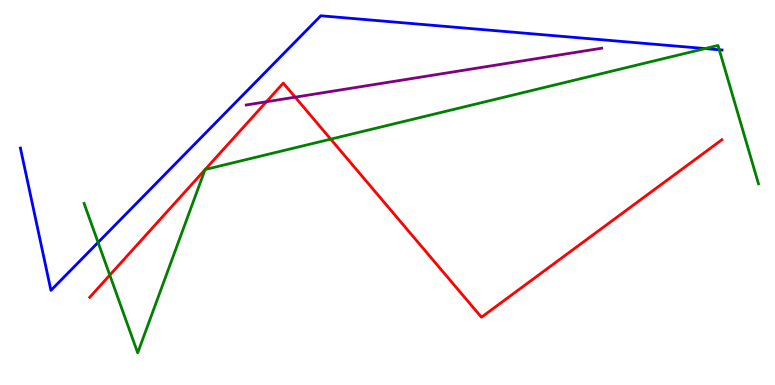[{'lines': ['blue', 'red'], 'intersections': []}, {'lines': ['green', 'red'], 'intersections': [{'x': 1.42, 'y': 2.86}, {'x': 2.65, 'y': 5.59}, {'x': 2.65, 'y': 5.6}, {'x': 4.27, 'y': 6.39}]}, {'lines': ['purple', 'red'], 'intersections': [{'x': 3.44, 'y': 7.36}, {'x': 3.81, 'y': 7.48}]}, {'lines': ['blue', 'green'], 'intersections': [{'x': 1.27, 'y': 3.7}, {'x': 9.1, 'y': 8.74}, {'x': 9.28, 'y': 8.71}]}, {'lines': ['blue', 'purple'], 'intersections': []}, {'lines': ['green', 'purple'], 'intersections': []}]